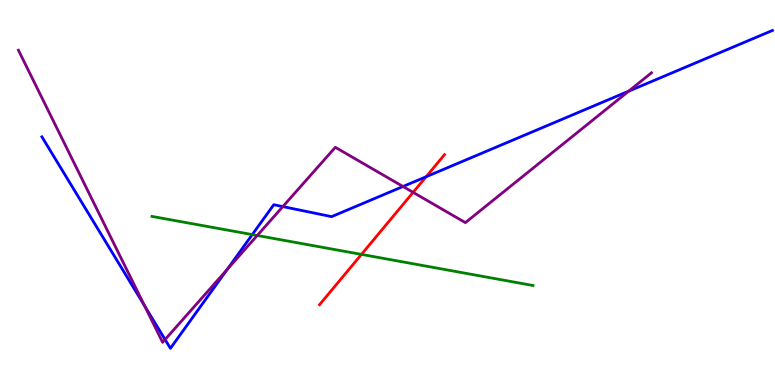[{'lines': ['blue', 'red'], 'intersections': [{'x': 5.5, 'y': 5.41}]}, {'lines': ['green', 'red'], 'intersections': [{'x': 4.66, 'y': 3.39}]}, {'lines': ['purple', 'red'], 'intersections': [{'x': 5.33, 'y': 5.0}]}, {'lines': ['blue', 'green'], 'intersections': [{'x': 3.26, 'y': 3.91}]}, {'lines': ['blue', 'purple'], 'intersections': [{'x': 1.87, 'y': 2.05}, {'x': 2.13, 'y': 1.18}, {'x': 2.93, 'y': 3.0}, {'x': 3.65, 'y': 4.63}, {'x': 5.2, 'y': 5.16}, {'x': 8.11, 'y': 7.63}]}, {'lines': ['green', 'purple'], 'intersections': [{'x': 3.32, 'y': 3.88}]}]